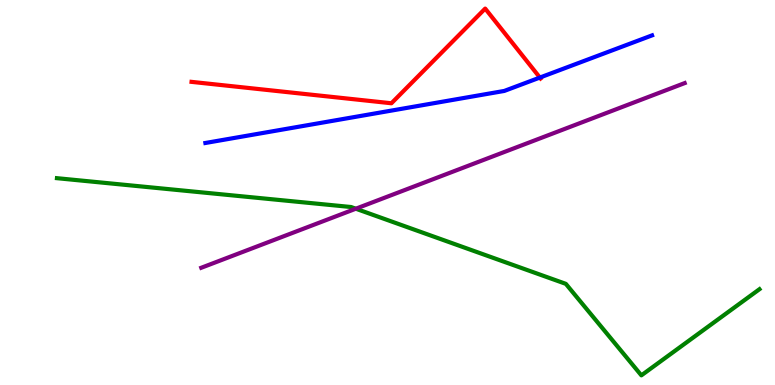[{'lines': ['blue', 'red'], 'intersections': [{'x': 6.97, 'y': 7.99}]}, {'lines': ['green', 'red'], 'intersections': []}, {'lines': ['purple', 'red'], 'intersections': []}, {'lines': ['blue', 'green'], 'intersections': []}, {'lines': ['blue', 'purple'], 'intersections': []}, {'lines': ['green', 'purple'], 'intersections': [{'x': 4.59, 'y': 4.58}]}]